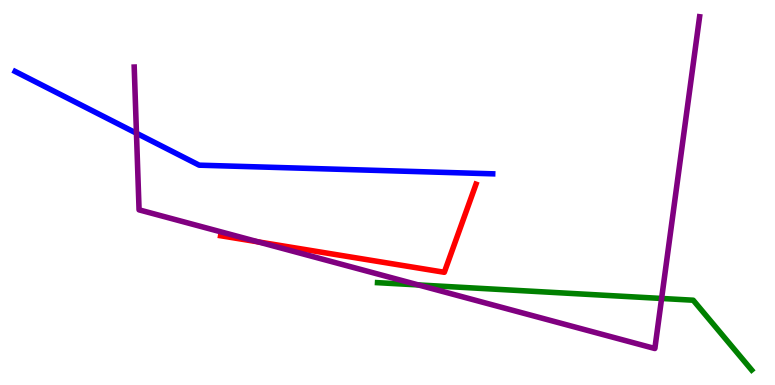[{'lines': ['blue', 'red'], 'intersections': []}, {'lines': ['green', 'red'], 'intersections': []}, {'lines': ['purple', 'red'], 'intersections': [{'x': 3.33, 'y': 3.72}]}, {'lines': ['blue', 'green'], 'intersections': []}, {'lines': ['blue', 'purple'], 'intersections': [{'x': 1.76, 'y': 6.54}]}, {'lines': ['green', 'purple'], 'intersections': [{'x': 5.4, 'y': 2.6}, {'x': 8.54, 'y': 2.25}]}]